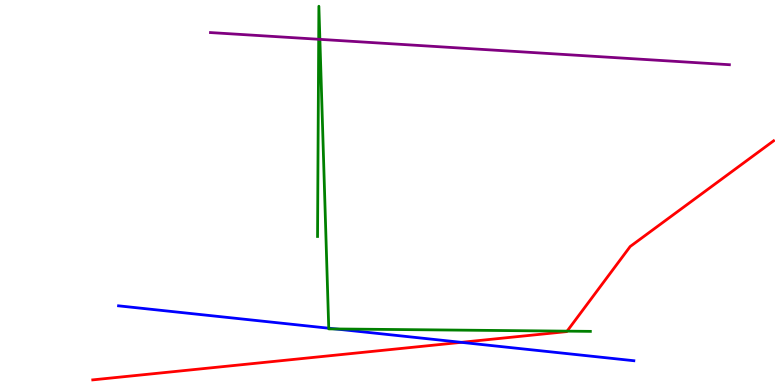[{'lines': ['blue', 'red'], 'intersections': [{'x': 5.95, 'y': 1.11}]}, {'lines': ['green', 'red'], 'intersections': [{'x': 7.32, 'y': 1.4}]}, {'lines': ['purple', 'red'], 'intersections': []}, {'lines': ['blue', 'green'], 'intersections': [{'x': 4.24, 'y': 1.47}, {'x': 4.33, 'y': 1.46}]}, {'lines': ['blue', 'purple'], 'intersections': []}, {'lines': ['green', 'purple'], 'intersections': [{'x': 4.11, 'y': 8.98}, {'x': 4.13, 'y': 8.98}]}]